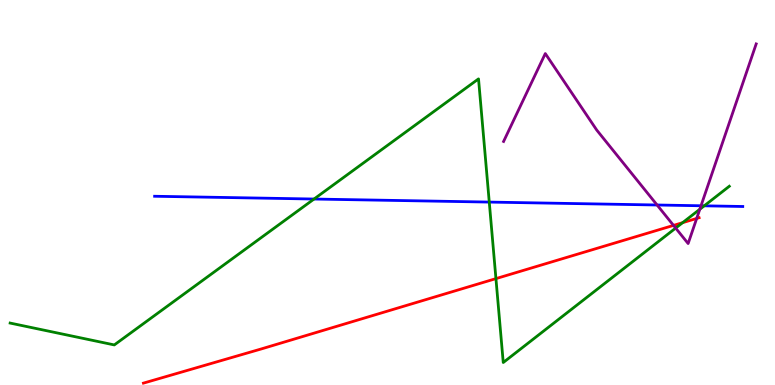[{'lines': ['blue', 'red'], 'intersections': []}, {'lines': ['green', 'red'], 'intersections': [{'x': 6.4, 'y': 2.76}, {'x': 8.81, 'y': 4.22}]}, {'lines': ['purple', 'red'], 'intersections': [{'x': 8.69, 'y': 4.15}, {'x': 8.99, 'y': 4.33}]}, {'lines': ['blue', 'green'], 'intersections': [{'x': 4.05, 'y': 4.83}, {'x': 6.31, 'y': 4.75}, {'x': 9.09, 'y': 4.65}]}, {'lines': ['blue', 'purple'], 'intersections': [{'x': 8.48, 'y': 4.68}, {'x': 9.05, 'y': 4.66}]}, {'lines': ['green', 'purple'], 'intersections': [{'x': 8.72, 'y': 4.08}, {'x': 9.03, 'y': 4.56}]}]